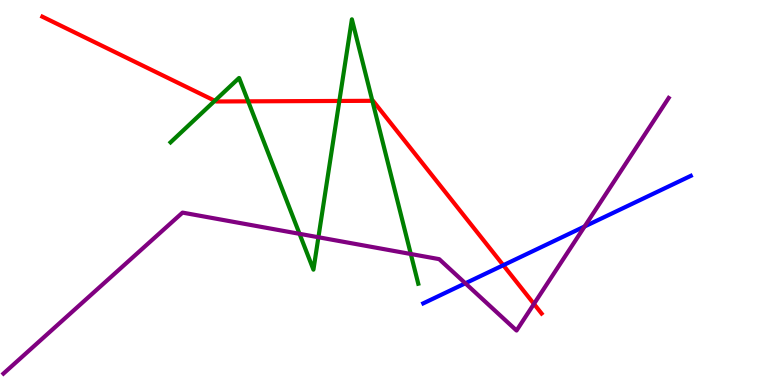[{'lines': ['blue', 'red'], 'intersections': [{'x': 6.49, 'y': 3.11}]}, {'lines': ['green', 'red'], 'intersections': [{'x': 2.77, 'y': 7.38}, {'x': 3.2, 'y': 7.37}, {'x': 4.38, 'y': 7.38}, {'x': 4.8, 'y': 7.38}]}, {'lines': ['purple', 'red'], 'intersections': [{'x': 6.89, 'y': 2.11}]}, {'lines': ['blue', 'green'], 'intersections': []}, {'lines': ['blue', 'purple'], 'intersections': [{'x': 6.0, 'y': 2.64}, {'x': 7.54, 'y': 4.12}]}, {'lines': ['green', 'purple'], 'intersections': [{'x': 3.86, 'y': 3.93}, {'x': 4.11, 'y': 3.84}, {'x': 5.3, 'y': 3.4}]}]